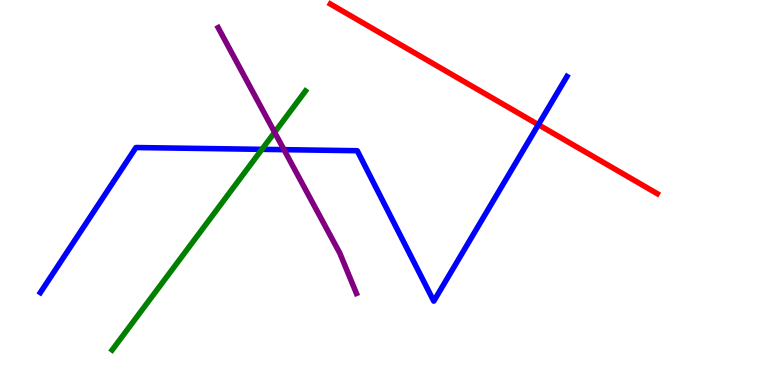[{'lines': ['blue', 'red'], 'intersections': [{'x': 6.95, 'y': 6.76}]}, {'lines': ['green', 'red'], 'intersections': []}, {'lines': ['purple', 'red'], 'intersections': []}, {'lines': ['blue', 'green'], 'intersections': [{'x': 3.38, 'y': 6.12}]}, {'lines': ['blue', 'purple'], 'intersections': [{'x': 3.66, 'y': 6.11}]}, {'lines': ['green', 'purple'], 'intersections': [{'x': 3.54, 'y': 6.56}]}]